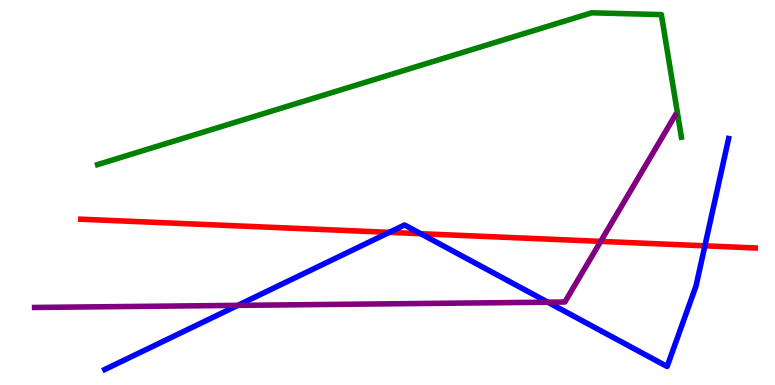[{'lines': ['blue', 'red'], 'intersections': [{'x': 5.02, 'y': 3.96}, {'x': 5.43, 'y': 3.93}, {'x': 9.1, 'y': 3.62}]}, {'lines': ['green', 'red'], 'intersections': []}, {'lines': ['purple', 'red'], 'intersections': [{'x': 7.75, 'y': 3.73}]}, {'lines': ['blue', 'green'], 'intersections': []}, {'lines': ['blue', 'purple'], 'intersections': [{'x': 3.07, 'y': 2.07}, {'x': 7.07, 'y': 2.15}]}, {'lines': ['green', 'purple'], 'intersections': []}]